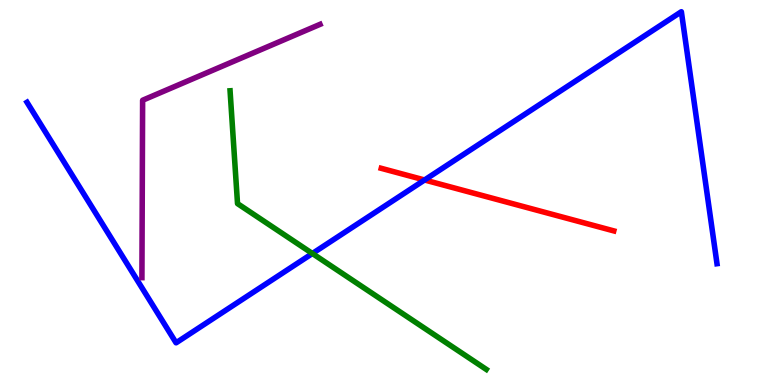[{'lines': ['blue', 'red'], 'intersections': [{'x': 5.48, 'y': 5.33}]}, {'lines': ['green', 'red'], 'intersections': []}, {'lines': ['purple', 'red'], 'intersections': []}, {'lines': ['blue', 'green'], 'intersections': [{'x': 4.03, 'y': 3.42}]}, {'lines': ['blue', 'purple'], 'intersections': []}, {'lines': ['green', 'purple'], 'intersections': []}]